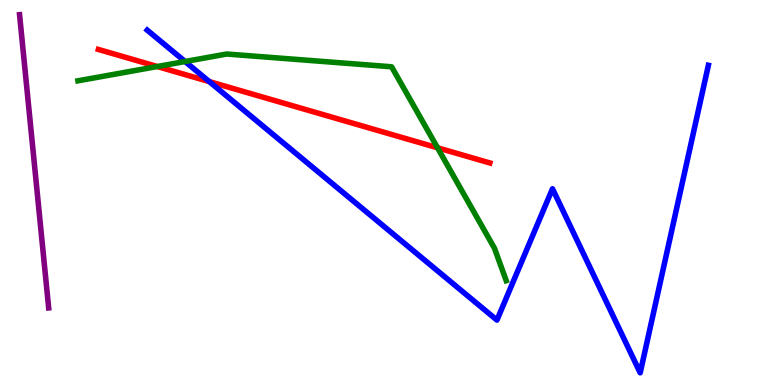[{'lines': ['blue', 'red'], 'intersections': [{'x': 2.7, 'y': 7.88}]}, {'lines': ['green', 'red'], 'intersections': [{'x': 2.03, 'y': 8.27}, {'x': 5.65, 'y': 6.16}]}, {'lines': ['purple', 'red'], 'intersections': []}, {'lines': ['blue', 'green'], 'intersections': [{'x': 2.39, 'y': 8.4}]}, {'lines': ['blue', 'purple'], 'intersections': []}, {'lines': ['green', 'purple'], 'intersections': []}]